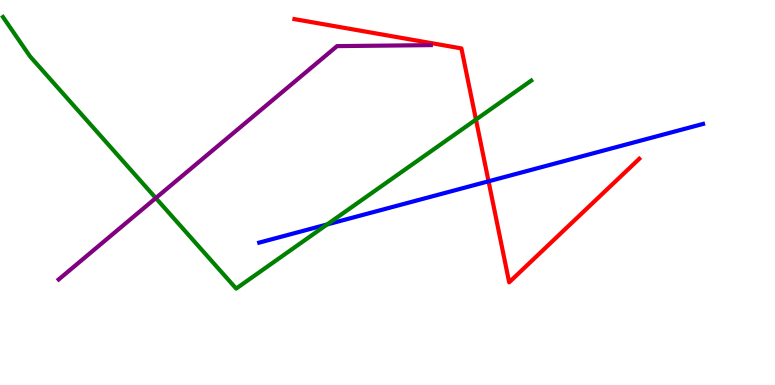[{'lines': ['blue', 'red'], 'intersections': [{'x': 6.3, 'y': 5.29}]}, {'lines': ['green', 'red'], 'intersections': [{'x': 6.14, 'y': 6.89}]}, {'lines': ['purple', 'red'], 'intersections': []}, {'lines': ['blue', 'green'], 'intersections': [{'x': 4.22, 'y': 4.17}]}, {'lines': ['blue', 'purple'], 'intersections': []}, {'lines': ['green', 'purple'], 'intersections': [{'x': 2.01, 'y': 4.86}]}]